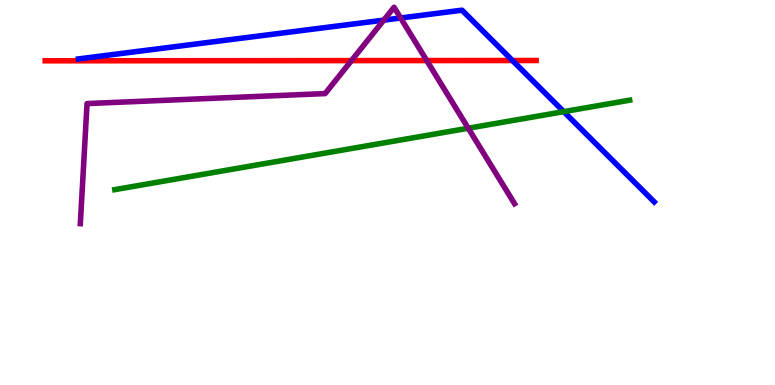[{'lines': ['blue', 'red'], 'intersections': [{'x': 6.61, 'y': 8.43}]}, {'lines': ['green', 'red'], 'intersections': []}, {'lines': ['purple', 'red'], 'intersections': [{'x': 4.53, 'y': 8.43}, {'x': 5.51, 'y': 8.43}]}, {'lines': ['blue', 'green'], 'intersections': [{'x': 7.27, 'y': 7.1}]}, {'lines': ['blue', 'purple'], 'intersections': [{'x': 4.95, 'y': 9.48}, {'x': 5.17, 'y': 9.53}]}, {'lines': ['green', 'purple'], 'intersections': [{'x': 6.04, 'y': 6.67}]}]